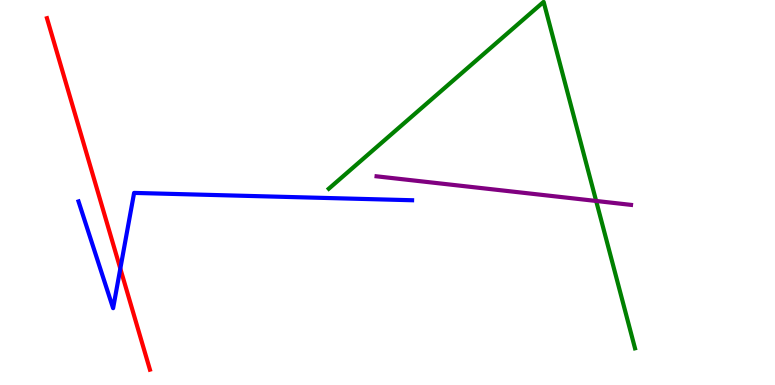[{'lines': ['blue', 'red'], 'intersections': [{'x': 1.55, 'y': 3.02}]}, {'lines': ['green', 'red'], 'intersections': []}, {'lines': ['purple', 'red'], 'intersections': []}, {'lines': ['blue', 'green'], 'intersections': []}, {'lines': ['blue', 'purple'], 'intersections': []}, {'lines': ['green', 'purple'], 'intersections': [{'x': 7.69, 'y': 4.78}]}]